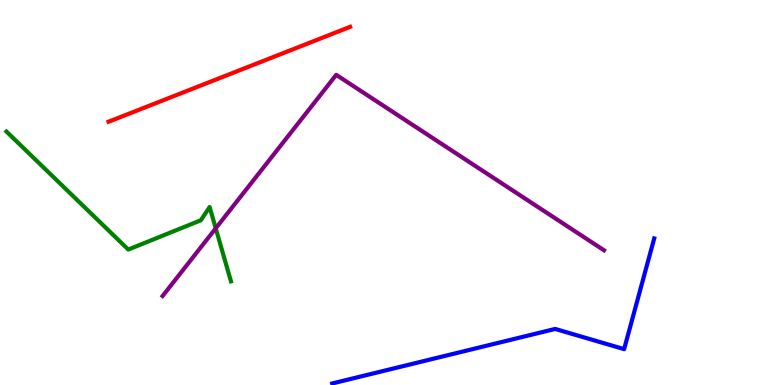[{'lines': ['blue', 'red'], 'intersections': []}, {'lines': ['green', 'red'], 'intersections': []}, {'lines': ['purple', 'red'], 'intersections': []}, {'lines': ['blue', 'green'], 'intersections': []}, {'lines': ['blue', 'purple'], 'intersections': []}, {'lines': ['green', 'purple'], 'intersections': [{'x': 2.78, 'y': 4.07}]}]